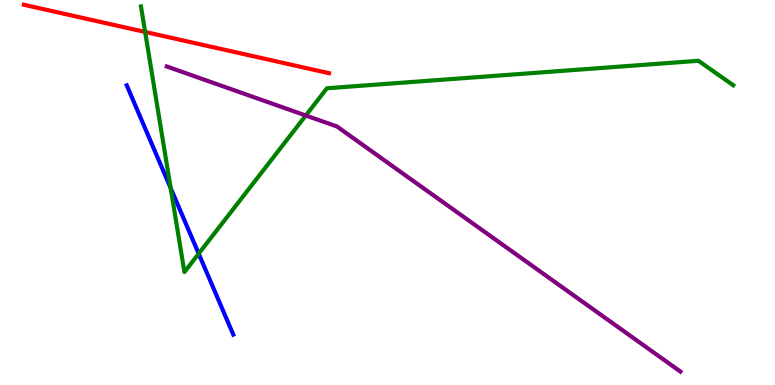[{'lines': ['blue', 'red'], 'intersections': []}, {'lines': ['green', 'red'], 'intersections': [{'x': 1.87, 'y': 9.17}]}, {'lines': ['purple', 'red'], 'intersections': []}, {'lines': ['blue', 'green'], 'intersections': [{'x': 2.2, 'y': 5.11}, {'x': 2.56, 'y': 3.41}]}, {'lines': ['blue', 'purple'], 'intersections': []}, {'lines': ['green', 'purple'], 'intersections': [{'x': 3.95, 'y': 7.0}]}]